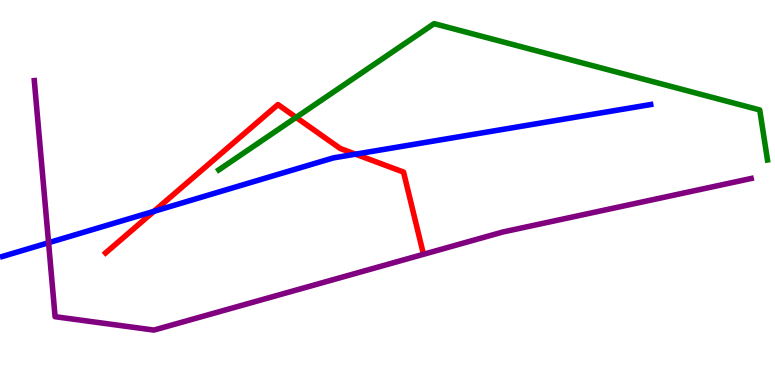[{'lines': ['blue', 'red'], 'intersections': [{'x': 1.99, 'y': 4.51}, {'x': 4.59, 'y': 6.0}]}, {'lines': ['green', 'red'], 'intersections': [{'x': 3.82, 'y': 6.95}]}, {'lines': ['purple', 'red'], 'intersections': []}, {'lines': ['blue', 'green'], 'intersections': []}, {'lines': ['blue', 'purple'], 'intersections': [{'x': 0.627, 'y': 3.7}]}, {'lines': ['green', 'purple'], 'intersections': []}]